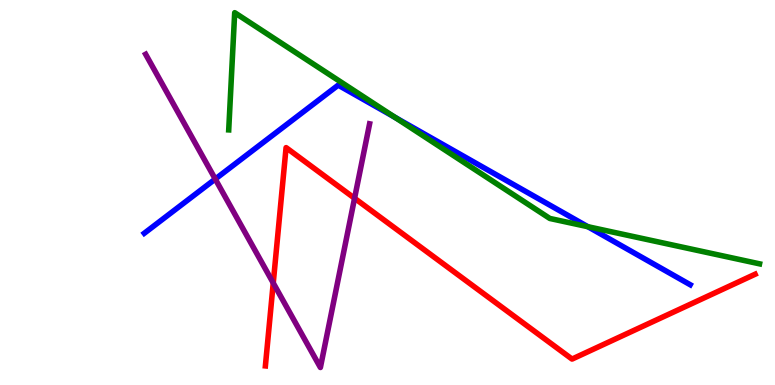[{'lines': ['blue', 'red'], 'intersections': []}, {'lines': ['green', 'red'], 'intersections': []}, {'lines': ['purple', 'red'], 'intersections': [{'x': 3.53, 'y': 2.65}, {'x': 4.58, 'y': 4.85}]}, {'lines': ['blue', 'green'], 'intersections': [{'x': 5.1, 'y': 6.95}, {'x': 7.59, 'y': 4.11}]}, {'lines': ['blue', 'purple'], 'intersections': [{'x': 2.78, 'y': 5.35}]}, {'lines': ['green', 'purple'], 'intersections': []}]